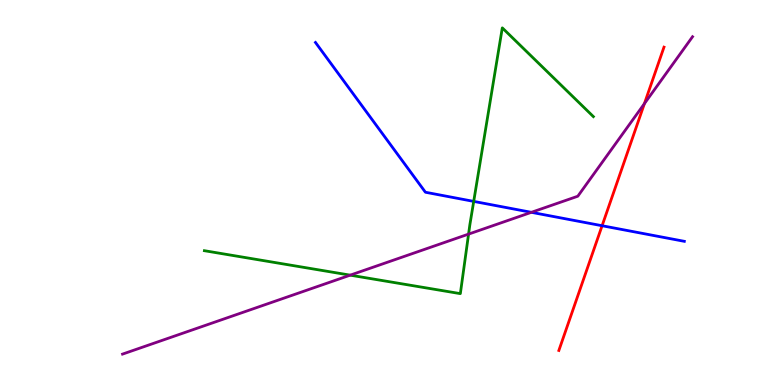[{'lines': ['blue', 'red'], 'intersections': [{'x': 7.77, 'y': 4.14}]}, {'lines': ['green', 'red'], 'intersections': []}, {'lines': ['purple', 'red'], 'intersections': [{'x': 8.32, 'y': 7.31}]}, {'lines': ['blue', 'green'], 'intersections': [{'x': 6.11, 'y': 4.77}]}, {'lines': ['blue', 'purple'], 'intersections': [{'x': 6.86, 'y': 4.49}]}, {'lines': ['green', 'purple'], 'intersections': [{'x': 4.52, 'y': 2.85}, {'x': 6.05, 'y': 3.92}]}]